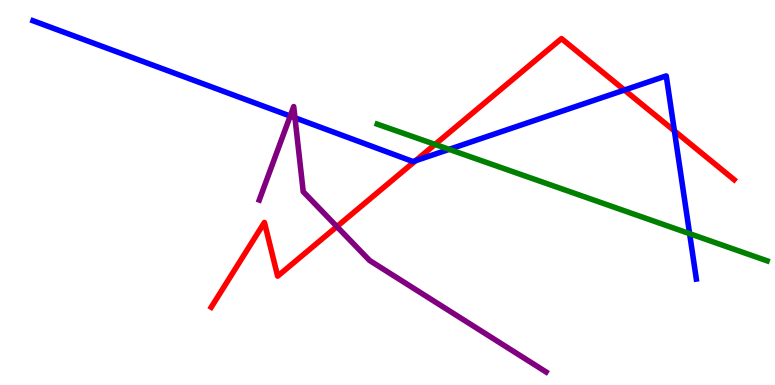[{'lines': ['blue', 'red'], 'intersections': [{'x': 5.36, 'y': 5.83}, {'x': 8.06, 'y': 7.66}, {'x': 8.7, 'y': 6.6}]}, {'lines': ['green', 'red'], 'intersections': [{'x': 5.61, 'y': 6.25}]}, {'lines': ['purple', 'red'], 'intersections': [{'x': 4.35, 'y': 4.12}]}, {'lines': ['blue', 'green'], 'intersections': [{'x': 5.8, 'y': 6.12}, {'x': 8.9, 'y': 3.93}]}, {'lines': ['blue', 'purple'], 'intersections': [{'x': 3.74, 'y': 6.99}, {'x': 3.81, 'y': 6.94}]}, {'lines': ['green', 'purple'], 'intersections': []}]